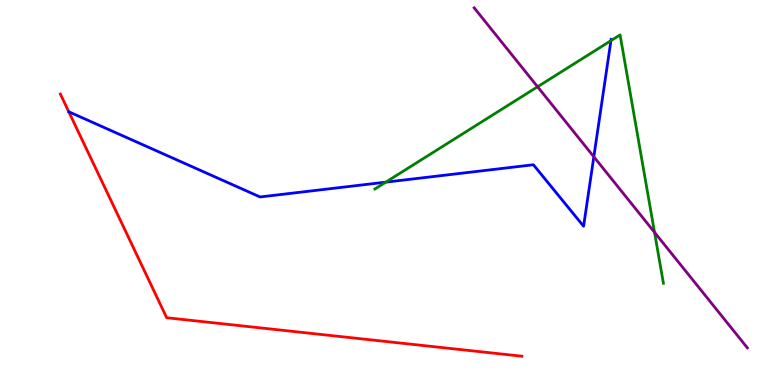[{'lines': ['blue', 'red'], 'intersections': []}, {'lines': ['green', 'red'], 'intersections': []}, {'lines': ['purple', 'red'], 'intersections': []}, {'lines': ['blue', 'green'], 'intersections': [{'x': 4.98, 'y': 5.27}, {'x': 7.88, 'y': 8.94}]}, {'lines': ['blue', 'purple'], 'intersections': [{'x': 7.66, 'y': 5.93}]}, {'lines': ['green', 'purple'], 'intersections': [{'x': 6.94, 'y': 7.75}, {'x': 8.45, 'y': 3.97}]}]